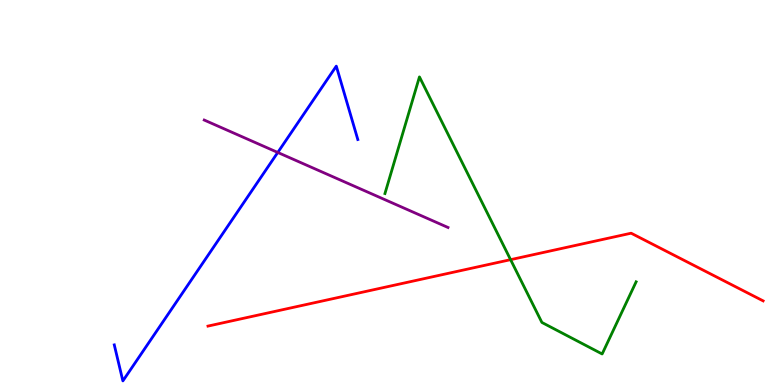[{'lines': ['blue', 'red'], 'intersections': []}, {'lines': ['green', 'red'], 'intersections': [{'x': 6.59, 'y': 3.26}]}, {'lines': ['purple', 'red'], 'intersections': []}, {'lines': ['blue', 'green'], 'intersections': []}, {'lines': ['blue', 'purple'], 'intersections': [{'x': 3.58, 'y': 6.04}]}, {'lines': ['green', 'purple'], 'intersections': []}]